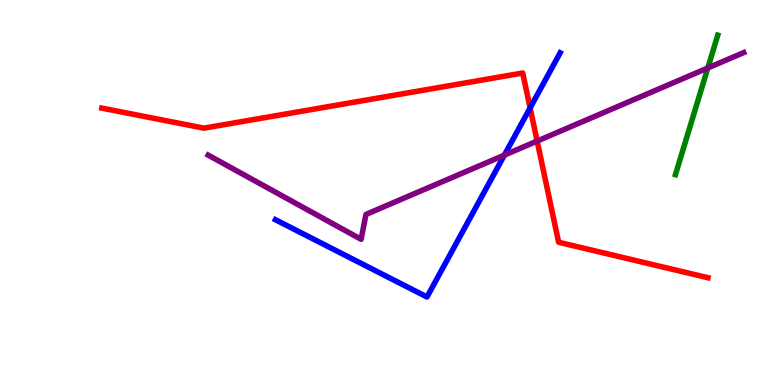[{'lines': ['blue', 'red'], 'intersections': [{'x': 6.84, 'y': 7.2}]}, {'lines': ['green', 'red'], 'intersections': []}, {'lines': ['purple', 'red'], 'intersections': [{'x': 6.93, 'y': 6.34}]}, {'lines': ['blue', 'green'], 'intersections': []}, {'lines': ['blue', 'purple'], 'intersections': [{'x': 6.51, 'y': 5.97}]}, {'lines': ['green', 'purple'], 'intersections': [{'x': 9.13, 'y': 8.23}]}]